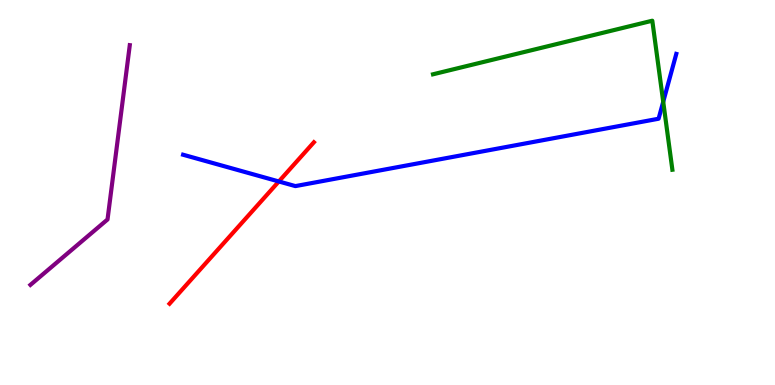[{'lines': ['blue', 'red'], 'intersections': [{'x': 3.6, 'y': 5.29}]}, {'lines': ['green', 'red'], 'intersections': []}, {'lines': ['purple', 'red'], 'intersections': []}, {'lines': ['blue', 'green'], 'intersections': [{'x': 8.56, 'y': 7.36}]}, {'lines': ['blue', 'purple'], 'intersections': []}, {'lines': ['green', 'purple'], 'intersections': []}]